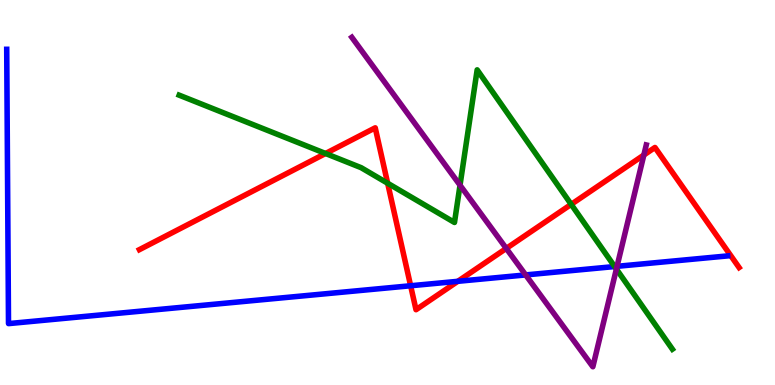[{'lines': ['blue', 'red'], 'intersections': [{'x': 5.3, 'y': 2.58}, {'x': 5.91, 'y': 2.69}]}, {'lines': ['green', 'red'], 'intersections': [{'x': 4.2, 'y': 6.01}, {'x': 5.0, 'y': 5.24}, {'x': 7.37, 'y': 4.69}]}, {'lines': ['purple', 'red'], 'intersections': [{'x': 6.53, 'y': 3.55}, {'x': 8.31, 'y': 5.97}]}, {'lines': ['blue', 'green'], 'intersections': [{'x': 7.93, 'y': 3.08}]}, {'lines': ['blue', 'purple'], 'intersections': [{'x': 6.78, 'y': 2.86}, {'x': 7.96, 'y': 3.08}]}, {'lines': ['green', 'purple'], 'intersections': [{'x': 5.94, 'y': 5.19}, {'x': 7.95, 'y': 3.01}]}]